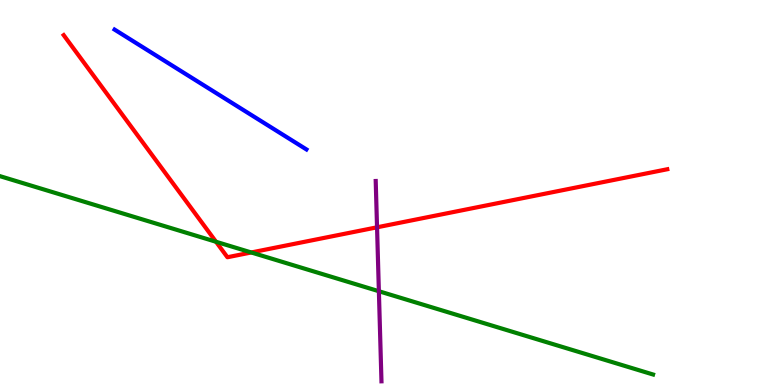[{'lines': ['blue', 'red'], 'intersections': []}, {'lines': ['green', 'red'], 'intersections': [{'x': 2.79, 'y': 3.72}, {'x': 3.24, 'y': 3.44}]}, {'lines': ['purple', 'red'], 'intersections': [{'x': 4.87, 'y': 4.1}]}, {'lines': ['blue', 'green'], 'intersections': []}, {'lines': ['blue', 'purple'], 'intersections': []}, {'lines': ['green', 'purple'], 'intersections': [{'x': 4.89, 'y': 2.44}]}]